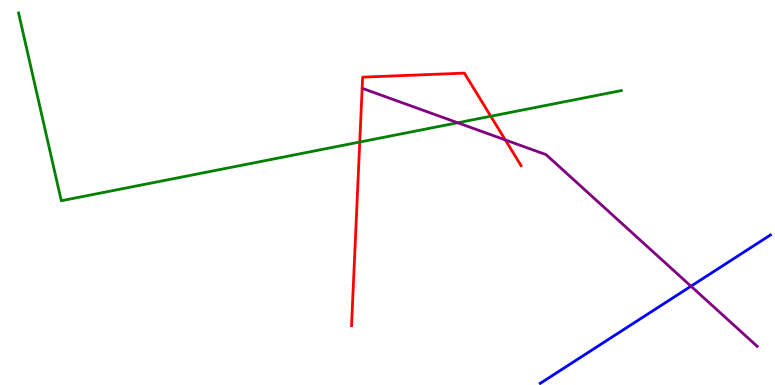[{'lines': ['blue', 'red'], 'intersections': []}, {'lines': ['green', 'red'], 'intersections': [{'x': 4.64, 'y': 6.31}, {'x': 6.33, 'y': 6.98}]}, {'lines': ['purple', 'red'], 'intersections': [{'x': 6.52, 'y': 6.37}]}, {'lines': ['blue', 'green'], 'intersections': []}, {'lines': ['blue', 'purple'], 'intersections': [{'x': 8.92, 'y': 2.57}]}, {'lines': ['green', 'purple'], 'intersections': [{'x': 5.91, 'y': 6.81}]}]